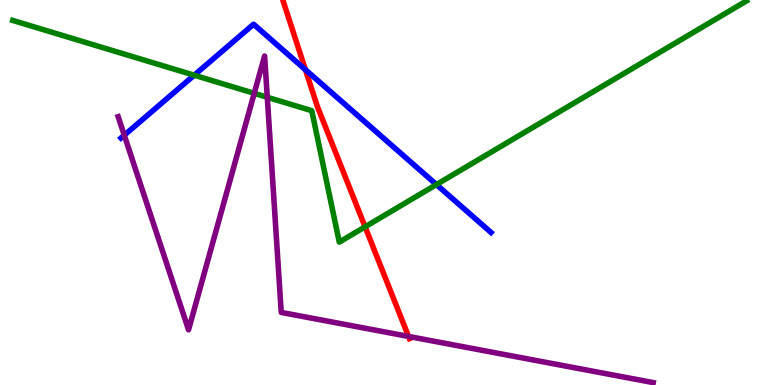[{'lines': ['blue', 'red'], 'intersections': [{'x': 3.94, 'y': 8.19}]}, {'lines': ['green', 'red'], 'intersections': [{'x': 4.71, 'y': 4.11}]}, {'lines': ['purple', 'red'], 'intersections': [{'x': 5.27, 'y': 1.26}]}, {'lines': ['blue', 'green'], 'intersections': [{'x': 2.51, 'y': 8.05}, {'x': 5.63, 'y': 5.21}]}, {'lines': ['blue', 'purple'], 'intersections': [{'x': 1.6, 'y': 6.49}]}, {'lines': ['green', 'purple'], 'intersections': [{'x': 3.28, 'y': 7.58}, {'x': 3.45, 'y': 7.47}]}]